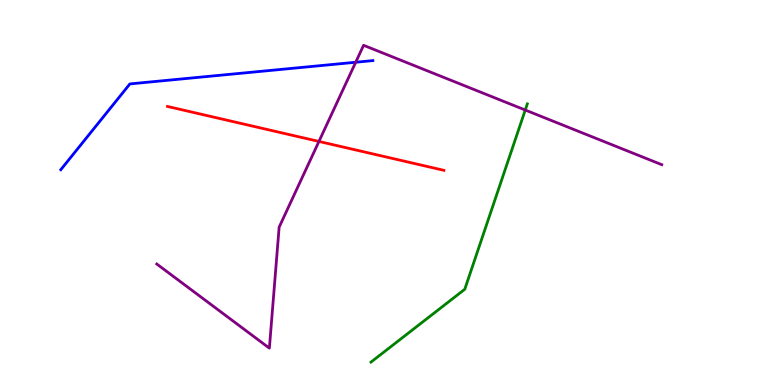[{'lines': ['blue', 'red'], 'intersections': []}, {'lines': ['green', 'red'], 'intersections': []}, {'lines': ['purple', 'red'], 'intersections': [{'x': 4.12, 'y': 6.33}]}, {'lines': ['blue', 'green'], 'intersections': []}, {'lines': ['blue', 'purple'], 'intersections': [{'x': 4.59, 'y': 8.38}]}, {'lines': ['green', 'purple'], 'intersections': [{'x': 6.78, 'y': 7.14}]}]